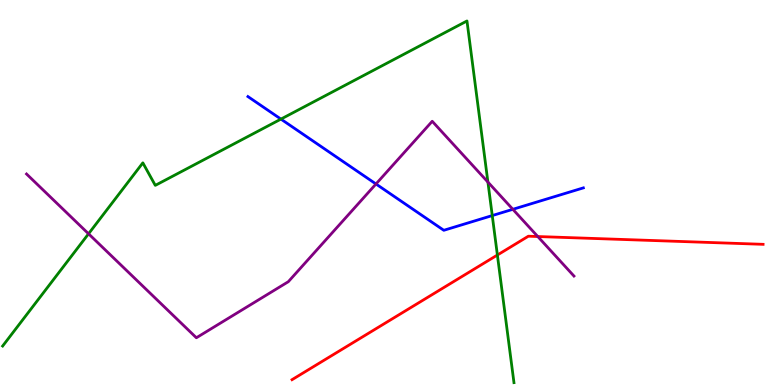[{'lines': ['blue', 'red'], 'intersections': []}, {'lines': ['green', 'red'], 'intersections': [{'x': 6.42, 'y': 3.38}]}, {'lines': ['purple', 'red'], 'intersections': [{'x': 6.94, 'y': 3.86}]}, {'lines': ['blue', 'green'], 'intersections': [{'x': 3.62, 'y': 6.91}, {'x': 6.35, 'y': 4.4}]}, {'lines': ['blue', 'purple'], 'intersections': [{'x': 4.85, 'y': 5.22}, {'x': 6.62, 'y': 4.56}]}, {'lines': ['green', 'purple'], 'intersections': [{'x': 1.14, 'y': 3.93}, {'x': 6.3, 'y': 5.27}]}]